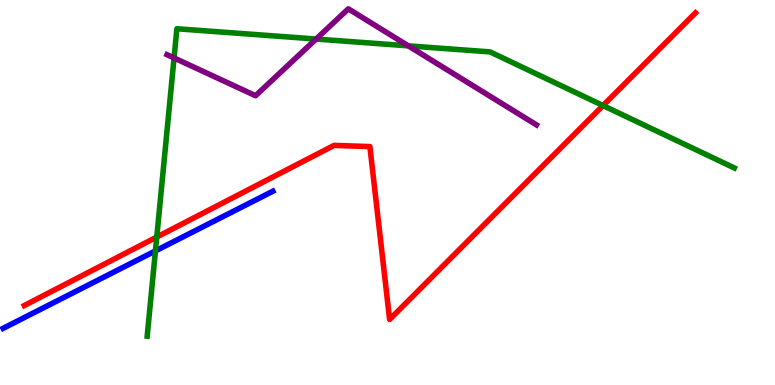[{'lines': ['blue', 'red'], 'intersections': []}, {'lines': ['green', 'red'], 'intersections': [{'x': 2.02, 'y': 3.84}, {'x': 7.78, 'y': 7.26}]}, {'lines': ['purple', 'red'], 'intersections': []}, {'lines': ['blue', 'green'], 'intersections': [{'x': 2.01, 'y': 3.48}]}, {'lines': ['blue', 'purple'], 'intersections': []}, {'lines': ['green', 'purple'], 'intersections': [{'x': 2.25, 'y': 8.49}, {'x': 4.08, 'y': 8.99}, {'x': 5.27, 'y': 8.81}]}]